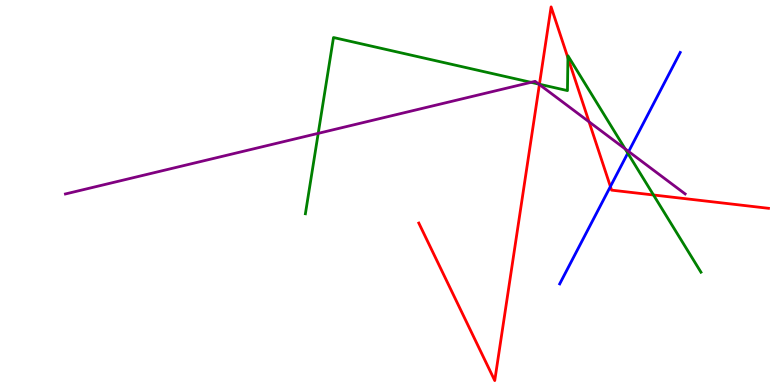[{'lines': ['blue', 'red'], 'intersections': [{'x': 7.88, 'y': 5.16}]}, {'lines': ['green', 'red'], 'intersections': [{'x': 6.96, 'y': 7.81}, {'x': 7.33, 'y': 8.5}, {'x': 8.43, 'y': 4.94}]}, {'lines': ['purple', 'red'], 'intersections': [{'x': 6.96, 'y': 7.8}, {'x': 7.6, 'y': 6.84}]}, {'lines': ['blue', 'green'], 'intersections': [{'x': 8.1, 'y': 6.02}]}, {'lines': ['blue', 'purple'], 'intersections': [{'x': 8.11, 'y': 6.06}]}, {'lines': ['green', 'purple'], 'intersections': [{'x': 4.11, 'y': 6.54}, {'x': 6.85, 'y': 7.86}, {'x': 6.95, 'y': 7.82}, {'x': 8.07, 'y': 6.13}]}]